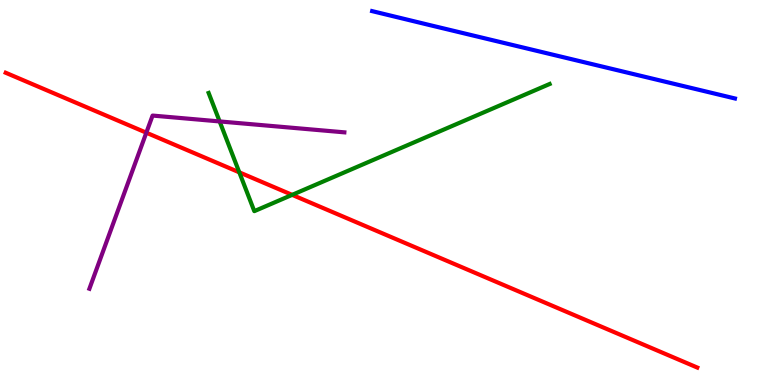[{'lines': ['blue', 'red'], 'intersections': []}, {'lines': ['green', 'red'], 'intersections': [{'x': 3.09, 'y': 5.52}, {'x': 3.77, 'y': 4.94}]}, {'lines': ['purple', 'red'], 'intersections': [{'x': 1.89, 'y': 6.55}]}, {'lines': ['blue', 'green'], 'intersections': []}, {'lines': ['blue', 'purple'], 'intersections': []}, {'lines': ['green', 'purple'], 'intersections': [{'x': 2.83, 'y': 6.85}]}]